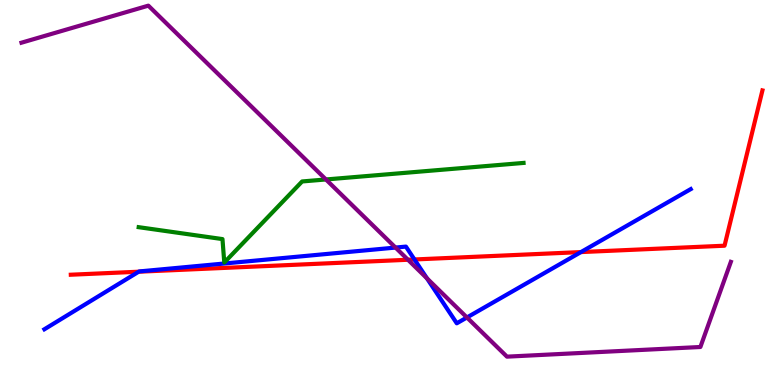[{'lines': ['blue', 'red'], 'intersections': [{'x': 1.79, 'y': 2.94}, {'x': 5.35, 'y': 3.26}, {'x': 7.5, 'y': 3.45}]}, {'lines': ['green', 'red'], 'intersections': []}, {'lines': ['purple', 'red'], 'intersections': [{'x': 5.26, 'y': 3.25}]}, {'lines': ['blue', 'green'], 'intersections': []}, {'lines': ['blue', 'purple'], 'intersections': [{'x': 5.1, 'y': 3.57}, {'x': 5.51, 'y': 2.77}, {'x': 6.02, 'y': 1.75}]}, {'lines': ['green', 'purple'], 'intersections': [{'x': 4.21, 'y': 5.34}]}]